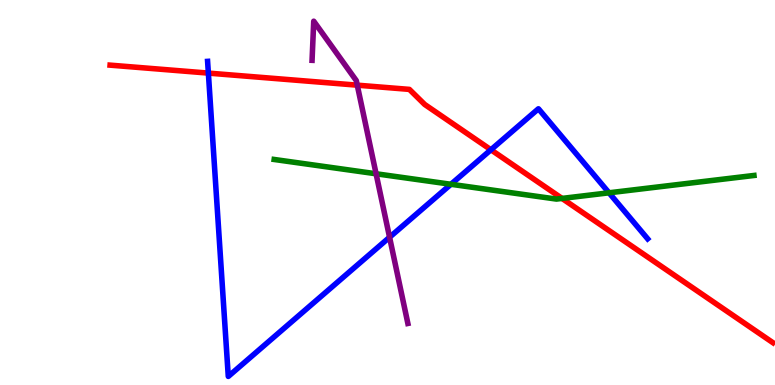[{'lines': ['blue', 'red'], 'intersections': [{'x': 2.69, 'y': 8.1}, {'x': 6.33, 'y': 6.11}]}, {'lines': ['green', 'red'], 'intersections': [{'x': 7.25, 'y': 4.85}]}, {'lines': ['purple', 'red'], 'intersections': [{'x': 4.61, 'y': 7.79}]}, {'lines': ['blue', 'green'], 'intersections': [{'x': 5.82, 'y': 5.21}, {'x': 7.86, 'y': 4.99}]}, {'lines': ['blue', 'purple'], 'intersections': [{'x': 5.03, 'y': 3.84}]}, {'lines': ['green', 'purple'], 'intersections': [{'x': 4.85, 'y': 5.49}]}]